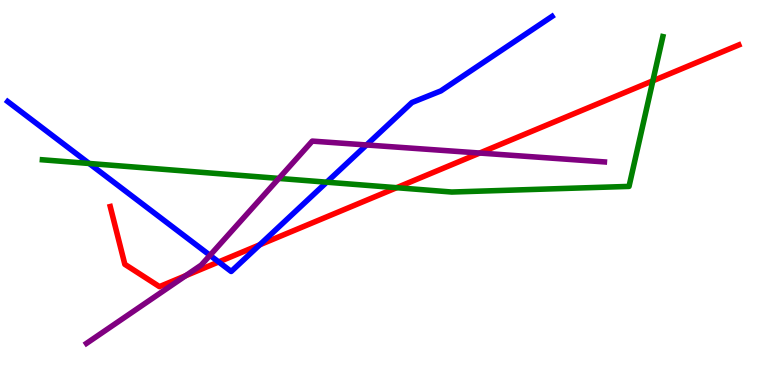[{'lines': ['blue', 'red'], 'intersections': [{'x': 2.82, 'y': 3.2}, {'x': 3.35, 'y': 3.64}]}, {'lines': ['green', 'red'], 'intersections': [{'x': 5.12, 'y': 5.12}, {'x': 8.42, 'y': 7.9}]}, {'lines': ['purple', 'red'], 'intersections': [{'x': 2.4, 'y': 2.84}, {'x': 6.19, 'y': 6.03}]}, {'lines': ['blue', 'green'], 'intersections': [{'x': 1.15, 'y': 5.75}, {'x': 4.22, 'y': 5.27}]}, {'lines': ['blue', 'purple'], 'intersections': [{'x': 2.71, 'y': 3.37}, {'x': 4.73, 'y': 6.23}]}, {'lines': ['green', 'purple'], 'intersections': [{'x': 3.6, 'y': 5.37}]}]